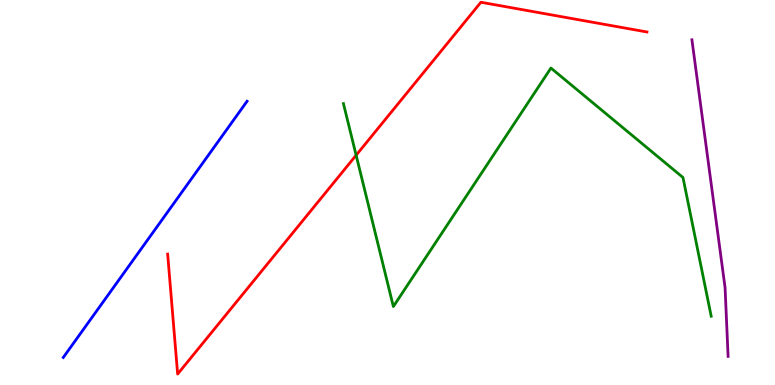[{'lines': ['blue', 'red'], 'intersections': []}, {'lines': ['green', 'red'], 'intersections': [{'x': 4.6, 'y': 5.97}]}, {'lines': ['purple', 'red'], 'intersections': []}, {'lines': ['blue', 'green'], 'intersections': []}, {'lines': ['blue', 'purple'], 'intersections': []}, {'lines': ['green', 'purple'], 'intersections': []}]